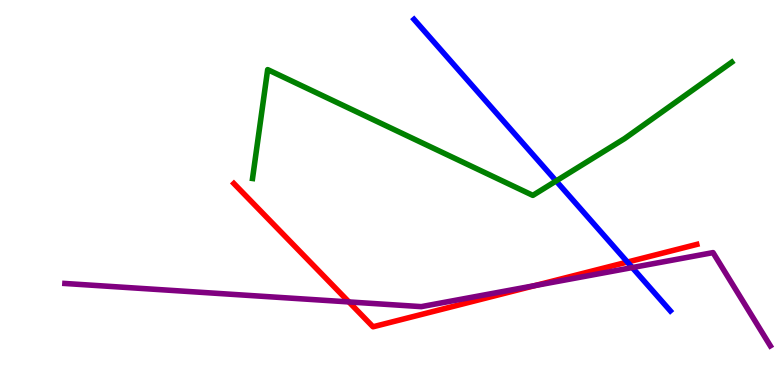[{'lines': ['blue', 'red'], 'intersections': [{'x': 8.1, 'y': 3.19}]}, {'lines': ['green', 'red'], 'intersections': []}, {'lines': ['purple', 'red'], 'intersections': [{'x': 4.5, 'y': 2.16}, {'x': 6.9, 'y': 2.58}]}, {'lines': ['blue', 'green'], 'intersections': [{'x': 7.18, 'y': 5.3}]}, {'lines': ['blue', 'purple'], 'intersections': [{'x': 8.16, 'y': 3.05}]}, {'lines': ['green', 'purple'], 'intersections': []}]